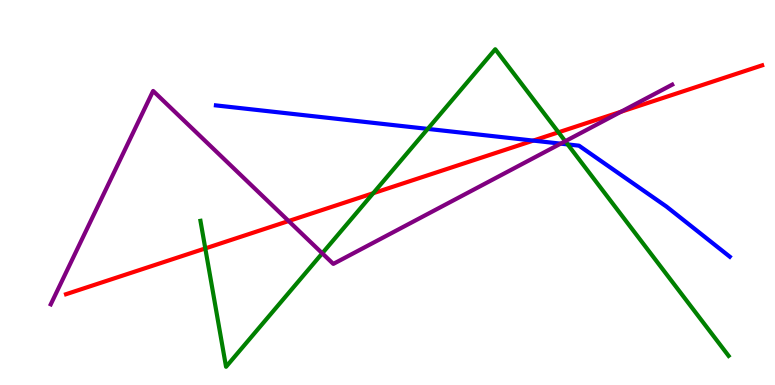[{'lines': ['blue', 'red'], 'intersections': [{'x': 6.88, 'y': 6.35}]}, {'lines': ['green', 'red'], 'intersections': [{'x': 2.65, 'y': 3.55}, {'x': 4.82, 'y': 4.98}, {'x': 7.21, 'y': 6.56}]}, {'lines': ['purple', 'red'], 'intersections': [{'x': 3.72, 'y': 4.26}, {'x': 8.01, 'y': 7.1}]}, {'lines': ['blue', 'green'], 'intersections': [{'x': 5.52, 'y': 6.65}, {'x': 7.33, 'y': 6.25}]}, {'lines': ['blue', 'purple'], 'intersections': [{'x': 7.23, 'y': 6.27}]}, {'lines': ['green', 'purple'], 'intersections': [{'x': 4.16, 'y': 3.42}, {'x': 7.29, 'y': 6.33}]}]